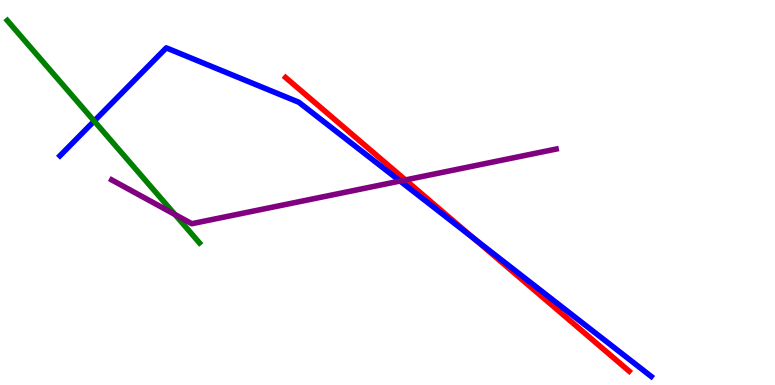[{'lines': ['blue', 'red'], 'intersections': [{'x': 6.12, 'y': 3.8}]}, {'lines': ['green', 'red'], 'intersections': []}, {'lines': ['purple', 'red'], 'intersections': [{'x': 5.23, 'y': 5.33}]}, {'lines': ['blue', 'green'], 'intersections': [{'x': 1.22, 'y': 6.86}]}, {'lines': ['blue', 'purple'], 'intersections': [{'x': 5.16, 'y': 5.3}]}, {'lines': ['green', 'purple'], 'intersections': [{'x': 2.26, 'y': 4.43}]}]